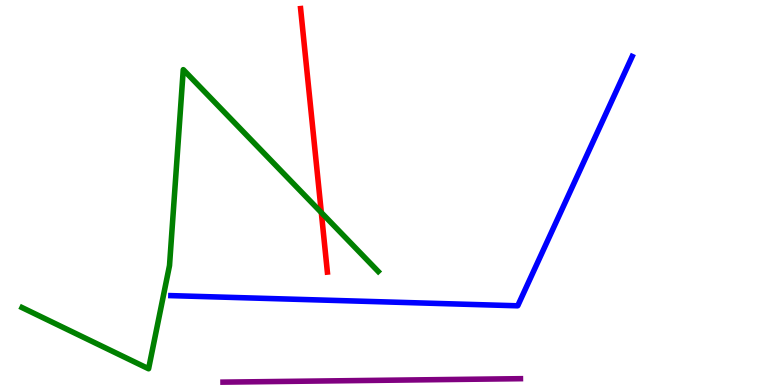[{'lines': ['blue', 'red'], 'intersections': []}, {'lines': ['green', 'red'], 'intersections': [{'x': 4.15, 'y': 4.48}]}, {'lines': ['purple', 'red'], 'intersections': []}, {'lines': ['blue', 'green'], 'intersections': []}, {'lines': ['blue', 'purple'], 'intersections': []}, {'lines': ['green', 'purple'], 'intersections': []}]